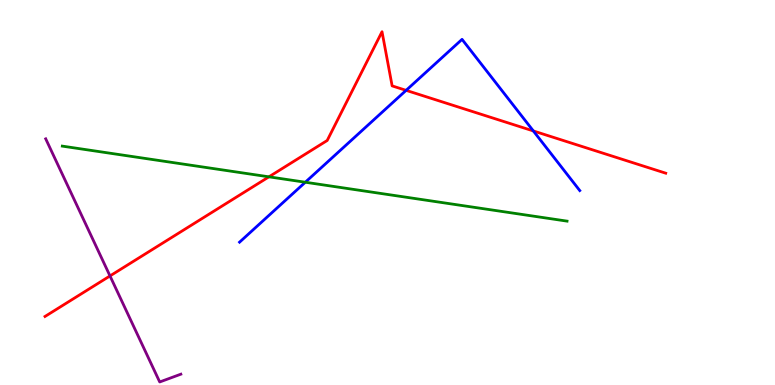[{'lines': ['blue', 'red'], 'intersections': [{'x': 5.24, 'y': 7.65}, {'x': 6.88, 'y': 6.6}]}, {'lines': ['green', 'red'], 'intersections': [{'x': 3.47, 'y': 5.41}]}, {'lines': ['purple', 'red'], 'intersections': [{'x': 1.42, 'y': 2.83}]}, {'lines': ['blue', 'green'], 'intersections': [{'x': 3.94, 'y': 5.27}]}, {'lines': ['blue', 'purple'], 'intersections': []}, {'lines': ['green', 'purple'], 'intersections': []}]